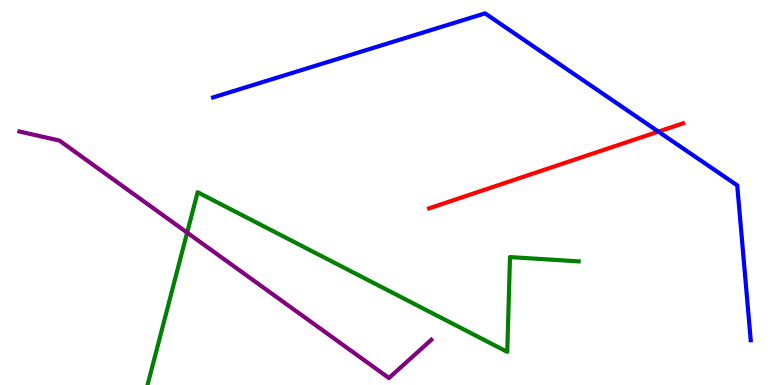[{'lines': ['blue', 'red'], 'intersections': [{'x': 8.5, 'y': 6.58}]}, {'lines': ['green', 'red'], 'intersections': []}, {'lines': ['purple', 'red'], 'intersections': []}, {'lines': ['blue', 'green'], 'intersections': []}, {'lines': ['blue', 'purple'], 'intersections': []}, {'lines': ['green', 'purple'], 'intersections': [{'x': 2.41, 'y': 3.96}]}]